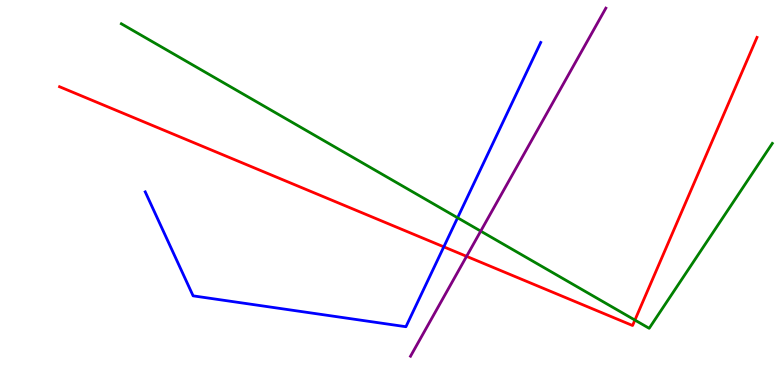[{'lines': ['blue', 'red'], 'intersections': [{'x': 5.73, 'y': 3.59}]}, {'lines': ['green', 'red'], 'intersections': [{'x': 8.19, 'y': 1.69}]}, {'lines': ['purple', 'red'], 'intersections': [{'x': 6.02, 'y': 3.34}]}, {'lines': ['blue', 'green'], 'intersections': [{'x': 5.9, 'y': 4.34}]}, {'lines': ['blue', 'purple'], 'intersections': []}, {'lines': ['green', 'purple'], 'intersections': [{'x': 6.2, 'y': 4.0}]}]